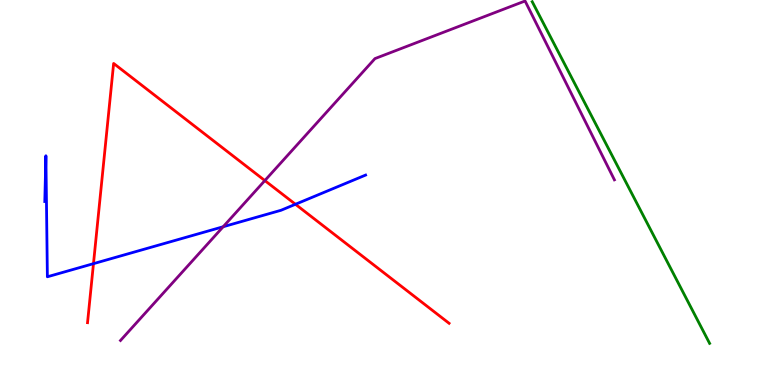[{'lines': ['blue', 'red'], 'intersections': [{'x': 1.21, 'y': 3.15}, {'x': 3.81, 'y': 4.69}]}, {'lines': ['green', 'red'], 'intersections': []}, {'lines': ['purple', 'red'], 'intersections': [{'x': 3.42, 'y': 5.31}]}, {'lines': ['blue', 'green'], 'intersections': []}, {'lines': ['blue', 'purple'], 'intersections': [{'x': 2.88, 'y': 4.11}]}, {'lines': ['green', 'purple'], 'intersections': []}]